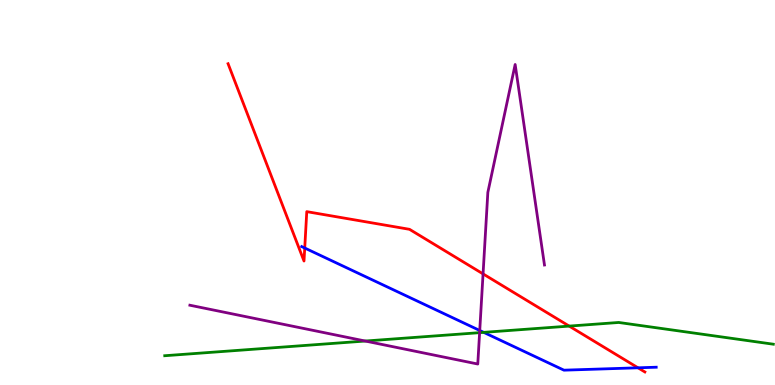[{'lines': ['blue', 'red'], 'intersections': [{'x': 3.93, 'y': 3.56}, {'x': 8.23, 'y': 0.447}]}, {'lines': ['green', 'red'], 'intersections': [{'x': 7.34, 'y': 1.53}]}, {'lines': ['purple', 'red'], 'intersections': [{'x': 6.23, 'y': 2.89}]}, {'lines': ['blue', 'green'], 'intersections': [{'x': 6.24, 'y': 1.37}]}, {'lines': ['blue', 'purple'], 'intersections': [{'x': 6.19, 'y': 1.42}]}, {'lines': ['green', 'purple'], 'intersections': [{'x': 4.71, 'y': 1.14}, {'x': 6.19, 'y': 1.36}]}]